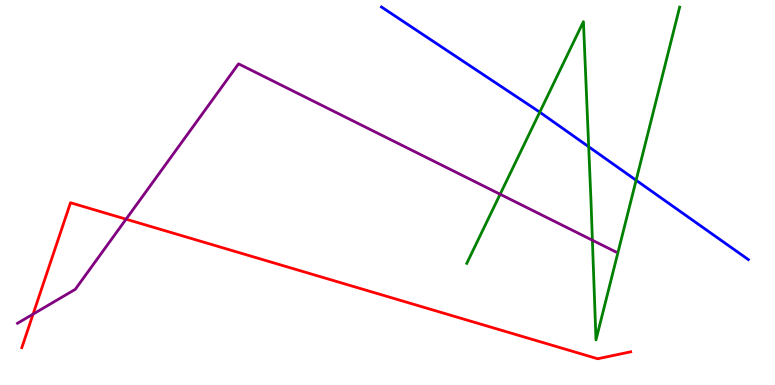[{'lines': ['blue', 'red'], 'intersections': []}, {'lines': ['green', 'red'], 'intersections': []}, {'lines': ['purple', 'red'], 'intersections': [{'x': 0.427, 'y': 1.84}, {'x': 1.63, 'y': 4.31}]}, {'lines': ['blue', 'green'], 'intersections': [{'x': 6.96, 'y': 7.09}, {'x': 7.6, 'y': 6.19}, {'x': 8.21, 'y': 5.32}]}, {'lines': ['blue', 'purple'], 'intersections': []}, {'lines': ['green', 'purple'], 'intersections': [{'x': 6.45, 'y': 4.95}, {'x': 7.64, 'y': 3.76}]}]